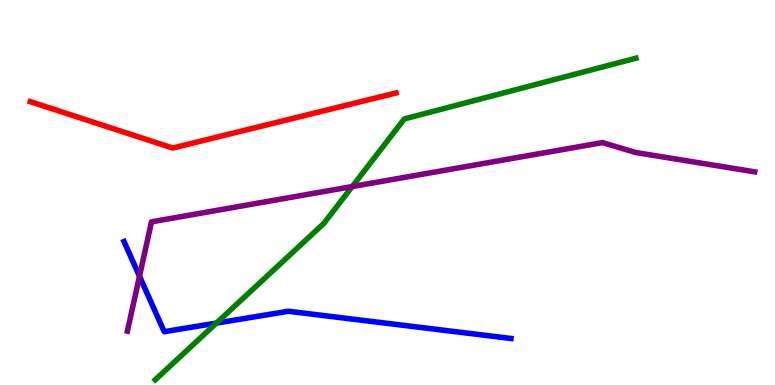[{'lines': ['blue', 'red'], 'intersections': []}, {'lines': ['green', 'red'], 'intersections': []}, {'lines': ['purple', 'red'], 'intersections': []}, {'lines': ['blue', 'green'], 'intersections': [{'x': 2.79, 'y': 1.61}]}, {'lines': ['blue', 'purple'], 'intersections': [{'x': 1.8, 'y': 2.82}]}, {'lines': ['green', 'purple'], 'intersections': [{'x': 4.54, 'y': 5.15}]}]